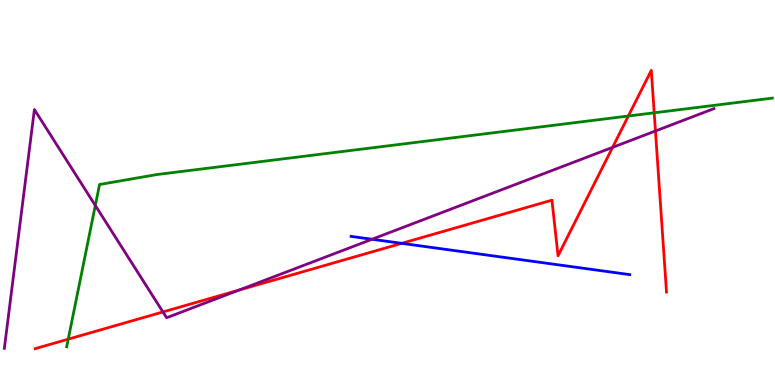[{'lines': ['blue', 'red'], 'intersections': [{'x': 5.18, 'y': 3.68}]}, {'lines': ['green', 'red'], 'intersections': [{'x': 0.88, 'y': 1.19}, {'x': 8.11, 'y': 6.99}, {'x': 8.44, 'y': 7.07}]}, {'lines': ['purple', 'red'], 'intersections': [{'x': 2.1, 'y': 1.9}, {'x': 3.08, 'y': 2.46}, {'x': 7.9, 'y': 6.17}, {'x': 8.46, 'y': 6.6}]}, {'lines': ['blue', 'green'], 'intersections': []}, {'lines': ['blue', 'purple'], 'intersections': [{'x': 4.8, 'y': 3.79}]}, {'lines': ['green', 'purple'], 'intersections': [{'x': 1.23, 'y': 4.66}]}]